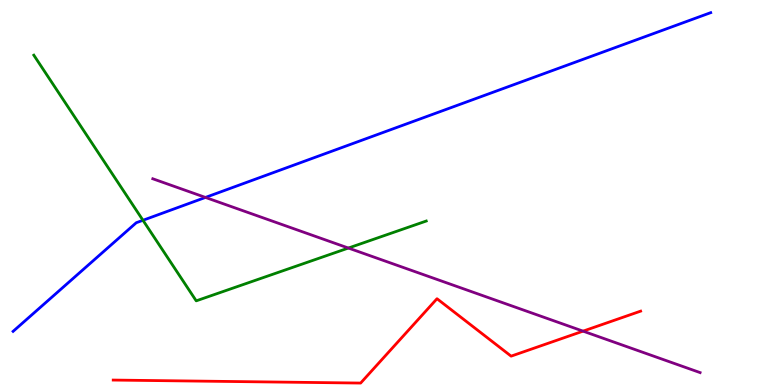[{'lines': ['blue', 'red'], 'intersections': []}, {'lines': ['green', 'red'], 'intersections': []}, {'lines': ['purple', 'red'], 'intersections': [{'x': 7.52, 'y': 1.4}]}, {'lines': ['blue', 'green'], 'intersections': [{'x': 1.84, 'y': 4.28}]}, {'lines': ['blue', 'purple'], 'intersections': [{'x': 2.65, 'y': 4.87}]}, {'lines': ['green', 'purple'], 'intersections': [{'x': 4.5, 'y': 3.56}]}]